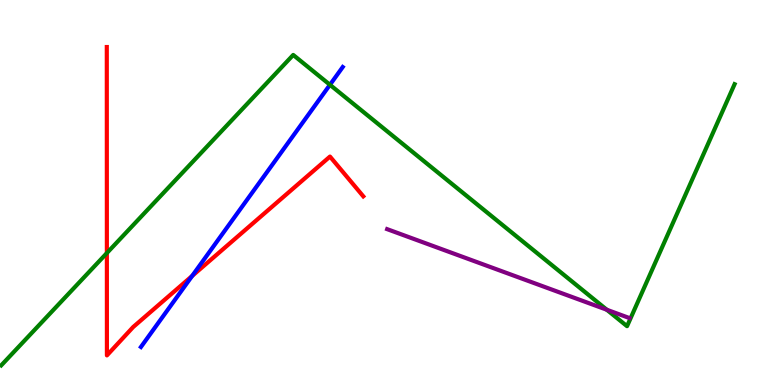[{'lines': ['blue', 'red'], 'intersections': [{'x': 2.48, 'y': 2.83}]}, {'lines': ['green', 'red'], 'intersections': [{'x': 1.38, 'y': 3.43}]}, {'lines': ['purple', 'red'], 'intersections': []}, {'lines': ['blue', 'green'], 'intersections': [{'x': 4.26, 'y': 7.8}]}, {'lines': ['blue', 'purple'], 'intersections': []}, {'lines': ['green', 'purple'], 'intersections': [{'x': 7.83, 'y': 1.95}]}]